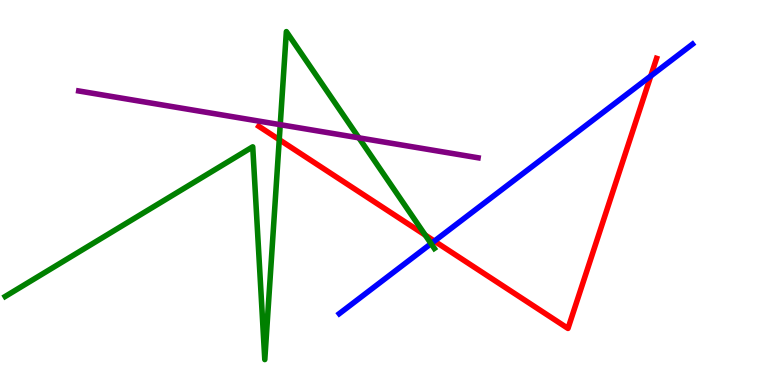[{'lines': ['blue', 'red'], 'intersections': [{'x': 5.61, 'y': 3.74}, {'x': 8.4, 'y': 8.03}]}, {'lines': ['green', 'red'], 'intersections': [{'x': 3.6, 'y': 6.37}, {'x': 5.49, 'y': 3.89}]}, {'lines': ['purple', 'red'], 'intersections': []}, {'lines': ['blue', 'green'], 'intersections': [{'x': 5.56, 'y': 3.67}]}, {'lines': ['blue', 'purple'], 'intersections': []}, {'lines': ['green', 'purple'], 'intersections': [{'x': 3.62, 'y': 6.76}, {'x': 4.63, 'y': 6.42}]}]